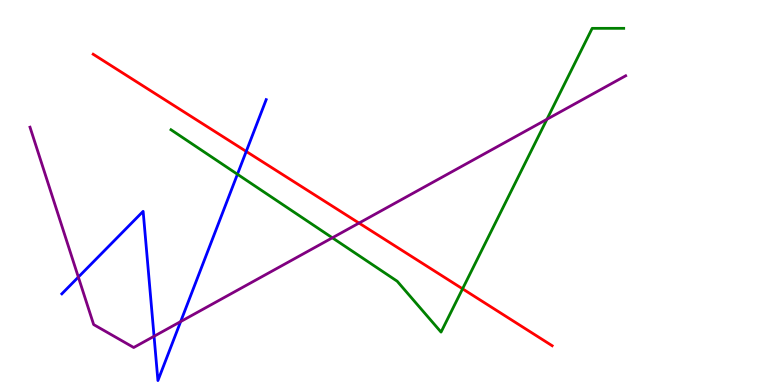[{'lines': ['blue', 'red'], 'intersections': [{'x': 3.18, 'y': 6.07}]}, {'lines': ['green', 'red'], 'intersections': [{'x': 5.97, 'y': 2.5}]}, {'lines': ['purple', 'red'], 'intersections': [{'x': 4.63, 'y': 4.21}]}, {'lines': ['blue', 'green'], 'intersections': [{'x': 3.06, 'y': 5.47}]}, {'lines': ['blue', 'purple'], 'intersections': [{'x': 1.01, 'y': 2.8}, {'x': 1.99, 'y': 1.27}, {'x': 2.33, 'y': 1.65}]}, {'lines': ['green', 'purple'], 'intersections': [{'x': 4.29, 'y': 3.82}, {'x': 7.06, 'y': 6.9}]}]